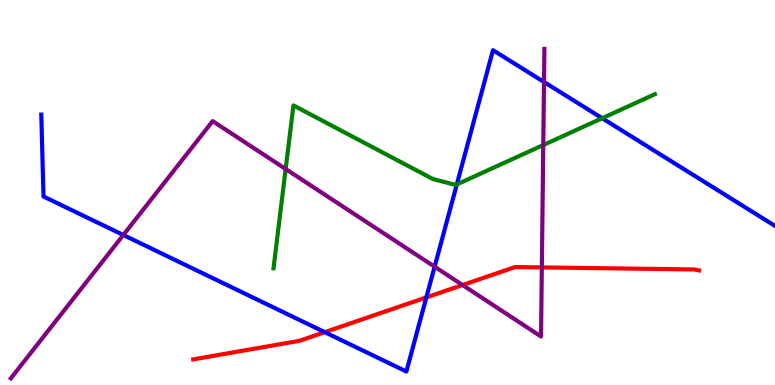[{'lines': ['blue', 'red'], 'intersections': [{'x': 4.19, 'y': 1.37}, {'x': 5.5, 'y': 2.27}]}, {'lines': ['green', 'red'], 'intersections': []}, {'lines': ['purple', 'red'], 'intersections': [{'x': 5.97, 'y': 2.6}, {'x': 6.99, 'y': 3.05}]}, {'lines': ['blue', 'green'], 'intersections': [{'x': 5.89, 'y': 5.21}, {'x': 7.77, 'y': 6.93}]}, {'lines': ['blue', 'purple'], 'intersections': [{'x': 1.59, 'y': 3.9}, {'x': 5.61, 'y': 3.07}, {'x': 7.02, 'y': 7.87}]}, {'lines': ['green', 'purple'], 'intersections': [{'x': 3.69, 'y': 5.61}, {'x': 7.01, 'y': 6.23}]}]